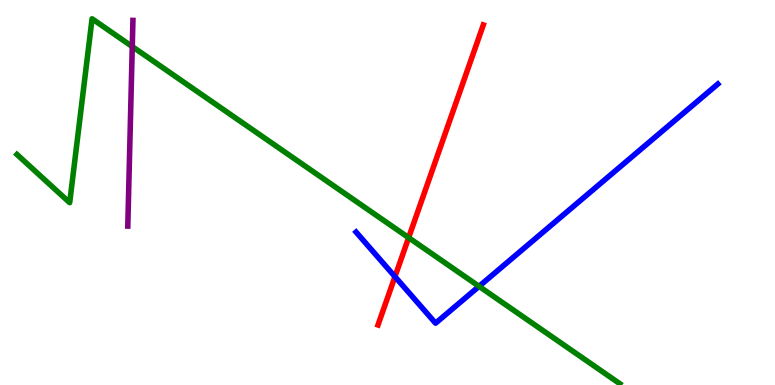[{'lines': ['blue', 'red'], 'intersections': [{'x': 5.1, 'y': 2.81}]}, {'lines': ['green', 'red'], 'intersections': [{'x': 5.27, 'y': 3.83}]}, {'lines': ['purple', 'red'], 'intersections': []}, {'lines': ['blue', 'green'], 'intersections': [{'x': 6.18, 'y': 2.56}]}, {'lines': ['blue', 'purple'], 'intersections': []}, {'lines': ['green', 'purple'], 'intersections': [{'x': 1.71, 'y': 8.79}]}]